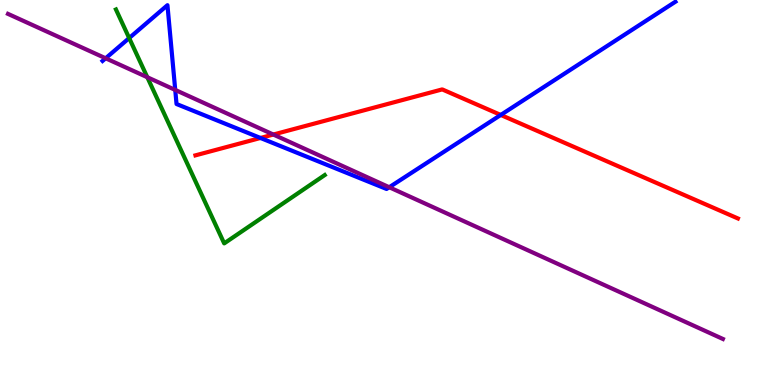[{'lines': ['blue', 'red'], 'intersections': [{'x': 3.36, 'y': 6.42}, {'x': 6.46, 'y': 7.01}]}, {'lines': ['green', 'red'], 'intersections': []}, {'lines': ['purple', 'red'], 'intersections': [{'x': 3.53, 'y': 6.51}]}, {'lines': ['blue', 'green'], 'intersections': [{'x': 1.67, 'y': 9.01}]}, {'lines': ['blue', 'purple'], 'intersections': [{'x': 1.36, 'y': 8.49}, {'x': 2.26, 'y': 7.66}, {'x': 5.02, 'y': 5.14}]}, {'lines': ['green', 'purple'], 'intersections': [{'x': 1.9, 'y': 7.99}]}]